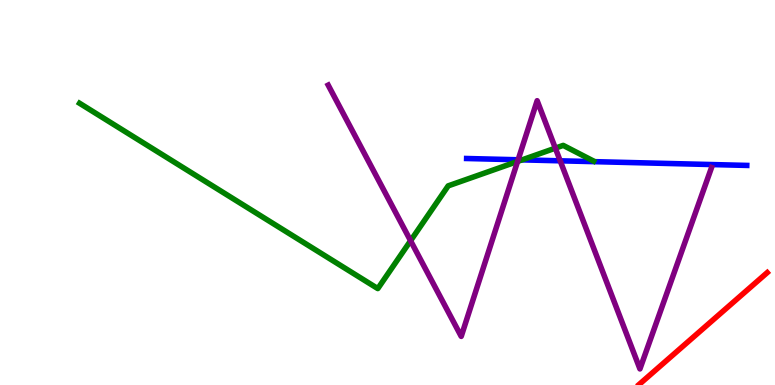[{'lines': ['blue', 'red'], 'intersections': []}, {'lines': ['green', 'red'], 'intersections': []}, {'lines': ['purple', 'red'], 'intersections': []}, {'lines': ['blue', 'green'], 'intersections': [{'x': 6.74, 'y': 5.85}]}, {'lines': ['blue', 'purple'], 'intersections': [{'x': 6.69, 'y': 5.85}, {'x': 7.23, 'y': 5.82}]}, {'lines': ['green', 'purple'], 'intersections': [{'x': 5.3, 'y': 3.75}, {'x': 6.68, 'y': 5.81}, {'x': 7.17, 'y': 6.15}]}]